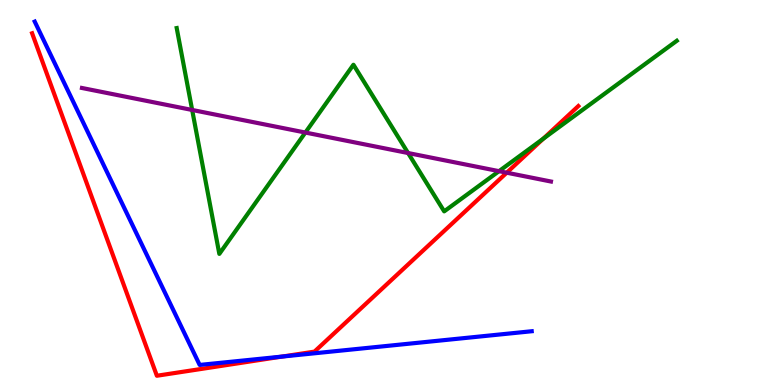[{'lines': ['blue', 'red'], 'intersections': [{'x': 3.64, 'y': 0.738}]}, {'lines': ['green', 'red'], 'intersections': [{'x': 7.01, 'y': 6.4}]}, {'lines': ['purple', 'red'], 'intersections': [{'x': 6.54, 'y': 5.51}]}, {'lines': ['blue', 'green'], 'intersections': []}, {'lines': ['blue', 'purple'], 'intersections': []}, {'lines': ['green', 'purple'], 'intersections': [{'x': 2.48, 'y': 7.14}, {'x': 3.94, 'y': 6.56}, {'x': 5.27, 'y': 6.03}, {'x': 6.44, 'y': 5.55}]}]